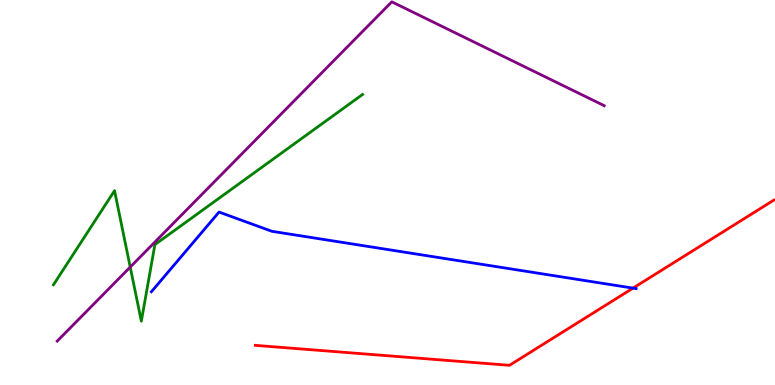[{'lines': ['blue', 'red'], 'intersections': [{'x': 8.17, 'y': 2.52}]}, {'lines': ['green', 'red'], 'intersections': []}, {'lines': ['purple', 'red'], 'intersections': []}, {'lines': ['blue', 'green'], 'intersections': []}, {'lines': ['blue', 'purple'], 'intersections': []}, {'lines': ['green', 'purple'], 'intersections': [{'x': 1.68, 'y': 3.06}]}]